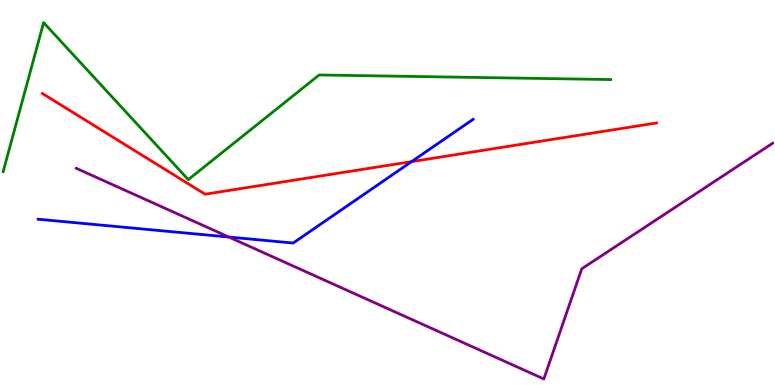[{'lines': ['blue', 'red'], 'intersections': [{'x': 5.31, 'y': 5.8}]}, {'lines': ['green', 'red'], 'intersections': []}, {'lines': ['purple', 'red'], 'intersections': []}, {'lines': ['blue', 'green'], 'intersections': []}, {'lines': ['blue', 'purple'], 'intersections': [{'x': 2.95, 'y': 3.84}]}, {'lines': ['green', 'purple'], 'intersections': []}]